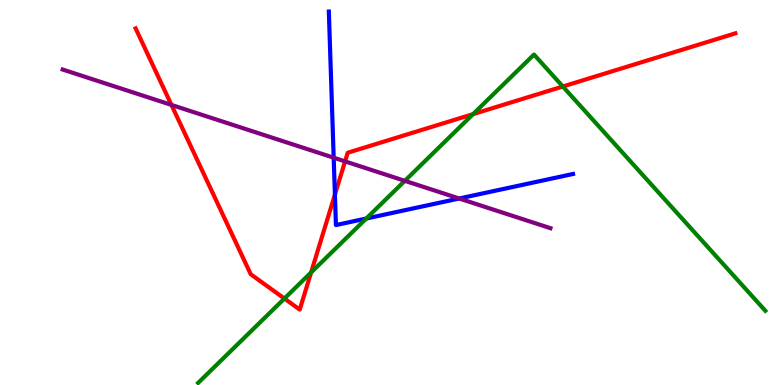[{'lines': ['blue', 'red'], 'intersections': [{'x': 4.32, 'y': 4.95}]}, {'lines': ['green', 'red'], 'intersections': [{'x': 3.67, 'y': 2.25}, {'x': 4.01, 'y': 2.92}, {'x': 6.1, 'y': 7.04}, {'x': 7.26, 'y': 7.75}]}, {'lines': ['purple', 'red'], 'intersections': [{'x': 2.21, 'y': 7.27}, {'x': 4.45, 'y': 5.81}]}, {'lines': ['blue', 'green'], 'intersections': [{'x': 4.73, 'y': 4.32}]}, {'lines': ['blue', 'purple'], 'intersections': [{'x': 4.31, 'y': 5.9}, {'x': 5.93, 'y': 4.84}]}, {'lines': ['green', 'purple'], 'intersections': [{'x': 5.22, 'y': 5.3}]}]